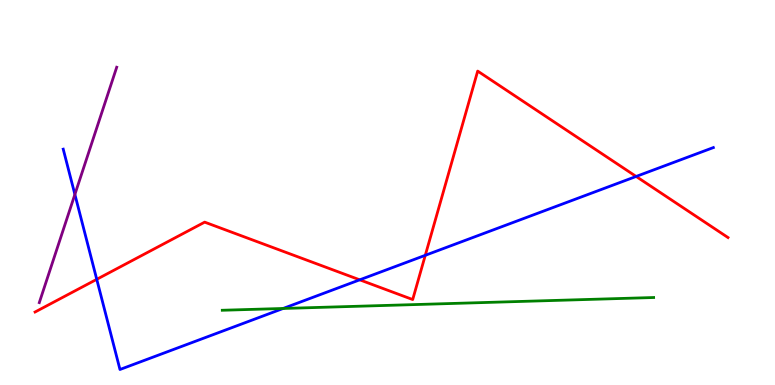[{'lines': ['blue', 'red'], 'intersections': [{'x': 1.25, 'y': 2.74}, {'x': 4.64, 'y': 2.73}, {'x': 5.49, 'y': 3.37}, {'x': 8.21, 'y': 5.42}]}, {'lines': ['green', 'red'], 'intersections': []}, {'lines': ['purple', 'red'], 'intersections': []}, {'lines': ['blue', 'green'], 'intersections': [{'x': 3.65, 'y': 1.99}]}, {'lines': ['blue', 'purple'], 'intersections': [{'x': 0.966, 'y': 4.95}]}, {'lines': ['green', 'purple'], 'intersections': []}]